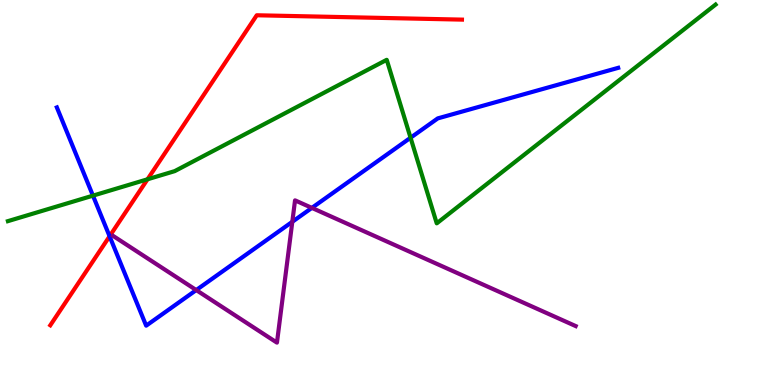[{'lines': ['blue', 'red'], 'intersections': [{'x': 1.41, 'y': 3.86}]}, {'lines': ['green', 'red'], 'intersections': [{'x': 1.9, 'y': 5.34}]}, {'lines': ['purple', 'red'], 'intersections': []}, {'lines': ['blue', 'green'], 'intersections': [{'x': 1.2, 'y': 4.92}, {'x': 5.3, 'y': 6.42}]}, {'lines': ['blue', 'purple'], 'intersections': [{'x': 2.53, 'y': 2.47}, {'x': 3.77, 'y': 4.24}, {'x': 4.02, 'y': 4.6}]}, {'lines': ['green', 'purple'], 'intersections': []}]